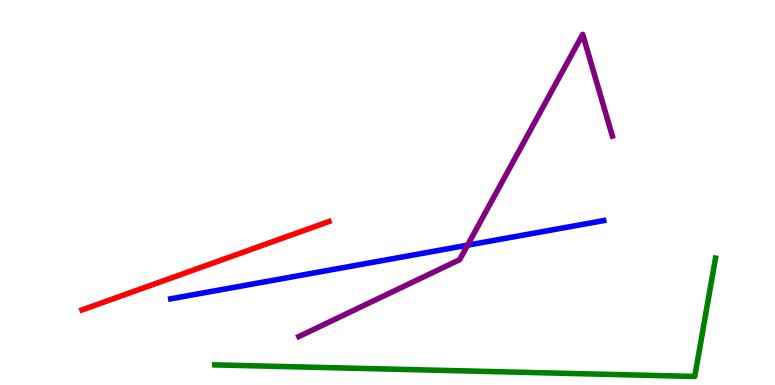[{'lines': ['blue', 'red'], 'intersections': []}, {'lines': ['green', 'red'], 'intersections': []}, {'lines': ['purple', 'red'], 'intersections': []}, {'lines': ['blue', 'green'], 'intersections': []}, {'lines': ['blue', 'purple'], 'intersections': [{'x': 6.03, 'y': 3.63}]}, {'lines': ['green', 'purple'], 'intersections': []}]